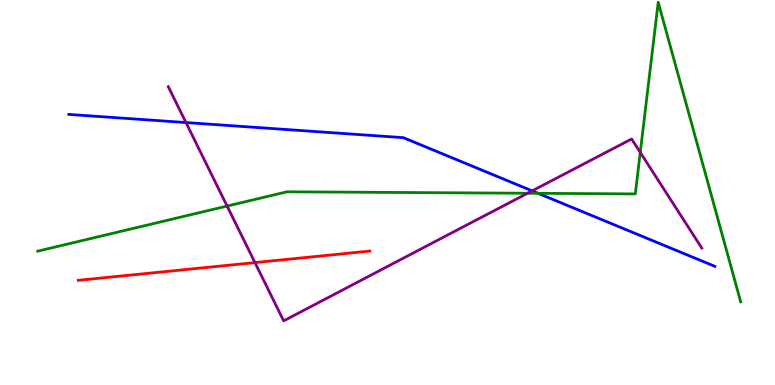[{'lines': ['blue', 'red'], 'intersections': []}, {'lines': ['green', 'red'], 'intersections': []}, {'lines': ['purple', 'red'], 'intersections': [{'x': 3.29, 'y': 3.18}]}, {'lines': ['blue', 'green'], 'intersections': [{'x': 6.94, 'y': 4.98}]}, {'lines': ['blue', 'purple'], 'intersections': [{'x': 2.4, 'y': 6.82}, {'x': 6.87, 'y': 5.04}]}, {'lines': ['green', 'purple'], 'intersections': [{'x': 2.93, 'y': 4.65}, {'x': 6.81, 'y': 4.98}, {'x': 8.26, 'y': 6.04}]}]